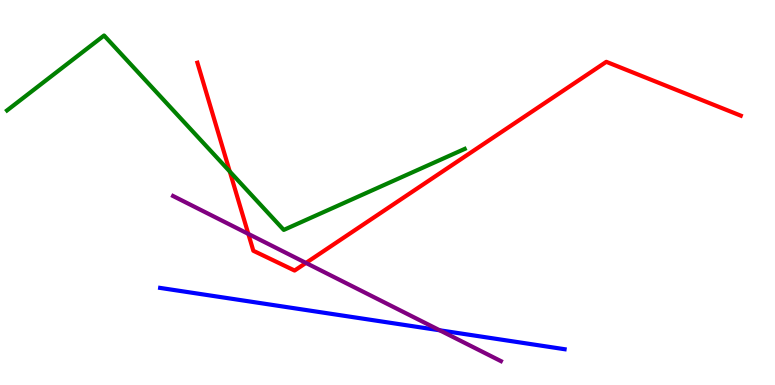[{'lines': ['blue', 'red'], 'intersections': []}, {'lines': ['green', 'red'], 'intersections': [{'x': 2.96, 'y': 5.55}]}, {'lines': ['purple', 'red'], 'intersections': [{'x': 3.2, 'y': 3.92}, {'x': 3.95, 'y': 3.17}]}, {'lines': ['blue', 'green'], 'intersections': []}, {'lines': ['blue', 'purple'], 'intersections': [{'x': 5.67, 'y': 1.42}]}, {'lines': ['green', 'purple'], 'intersections': []}]